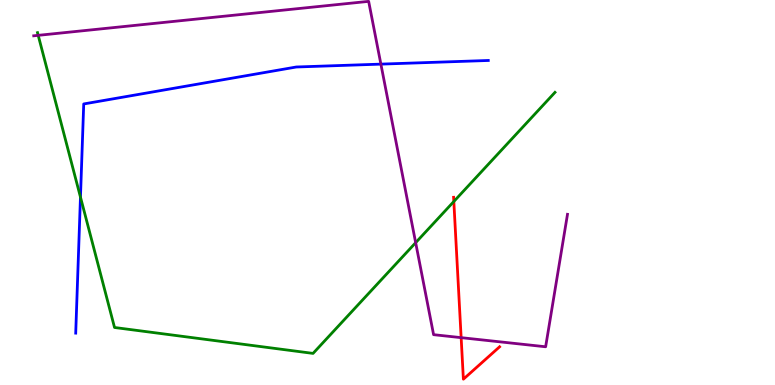[{'lines': ['blue', 'red'], 'intersections': []}, {'lines': ['green', 'red'], 'intersections': [{'x': 5.86, 'y': 4.77}]}, {'lines': ['purple', 'red'], 'intersections': [{'x': 5.95, 'y': 1.23}]}, {'lines': ['blue', 'green'], 'intersections': [{'x': 1.04, 'y': 4.88}]}, {'lines': ['blue', 'purple'], 'intersections': [{'x': 4.91, 'y': 8.33}]}, {'lines': ['green', 'purple'], 'intersections': [{'x': 0.493, 'y': 9.08}, {'x': 5.36, 'y': 3.7}]}]